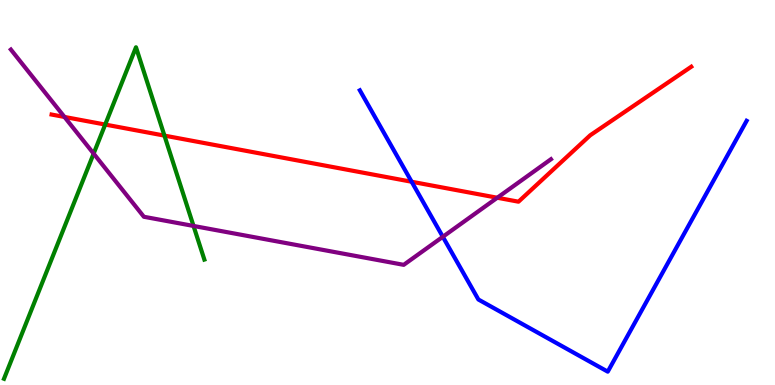[{'lines': ['blue', 'red'], 'intersections': [{'x': 5.31, 'y': 5.28}]}, {'lines': ['green', 'red'], 'intersections': [{'x': 1.36, 'y': 6.76}, {'x': 2.12, 'y': 6.48}]}, {'lines': ['purple', 'red'], 'intersections': [{'x': 0.832, 'y': 6.96}, {'x': 6.42, 'y': 4.86}]}, {'lines': ['blue', 'green'], 'intersections': []}, {'lines': ['blue', 'purple'], 'intersections': [{'x': 5.71, 'y': 3.85}]}, {'lines': ['green', 'purple'], 'intersections': [{'x': 1.21, 'y': 6.01}, {'x': 2.5, 'y': 4.13}]}]